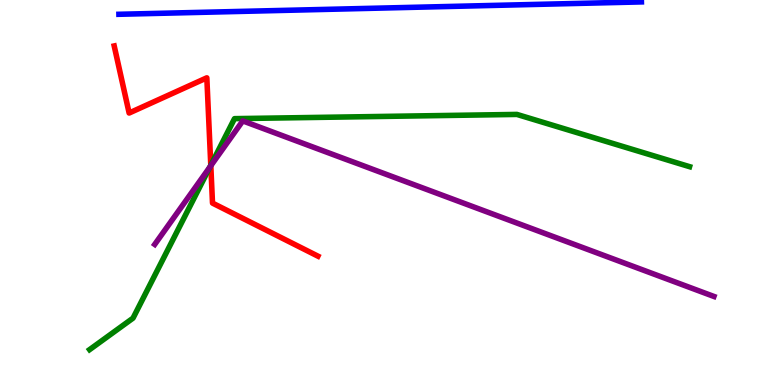[{'lines': ['blue', 'red'], 'intersections': []}, {'lines': ['green', 'red'], 'intersections': [{'x': 2.72, 'y': 5.71}]}, {'lines': ['purple', 'red'], 'intersections': [{'x': 2.72, 'y': 5.7}]}, {'lines': ['blue', 'green'], 'intersections': []}, {'lines': ['blue', 'purple'], 'intersections': []}, {'lines': ['green', 'purple'], 'intersections': [{'x': 2.71, 'y': 5.66}]}]